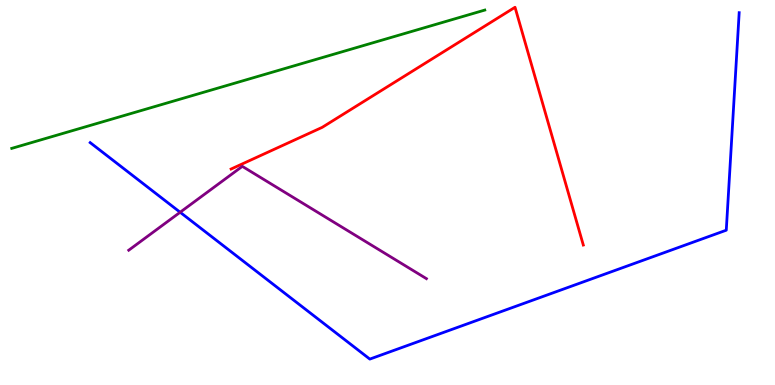[{'lines': ['blue', 'red'], 'intersections': []}, {'lines': ['green', 'red'], 'intersections': []}, {'lines': ['purple', 'red'], 'intersections': []}, {'lines': ['blue', 'green'], 'intersections': []}, {'lines': ['blue', 'purple'], 'intersections': [{'x': 2.32, 'y': 4.49}]}, {'lines': ['green', 'purple'], 'intersections': []}]